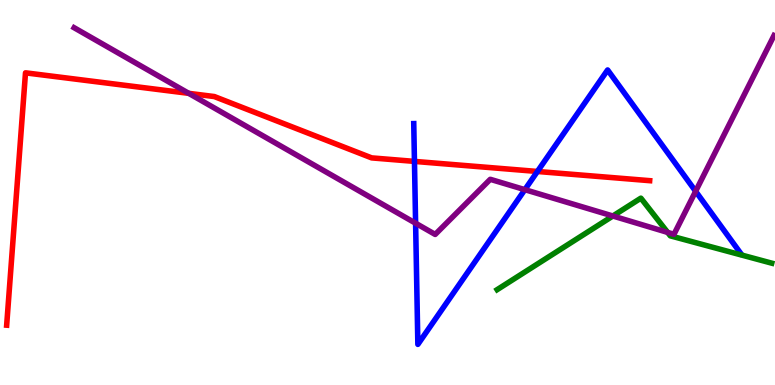[{'lines': ['blue', 'red'], 'intersections': [{'x': 5.35, 'y': 5.81}, {'x': 6.93, 'y': 5.55}]}, {'lines': ['green', 'red'], 'intersections': []}, {'lines': ['purple', 'red'], 'intersections': [{'x': 2.44, 'y': 7.58}]}, {'lines': ['blue', 'green'], 'intersections': []}, {'lines': ['blue', 'purple'], 'intersections': [{'x': 5.36, 'y': 4.2}, {'x': 6.77, 'y': 5.07}, {'x': 8.98, 'y': 5.03}]}, {'lines': ['green', 'purple'], 'intersections': [{'x': 7.91, 'y': 4.39}, {'x': 8.61, 'y': 3.96}]}]